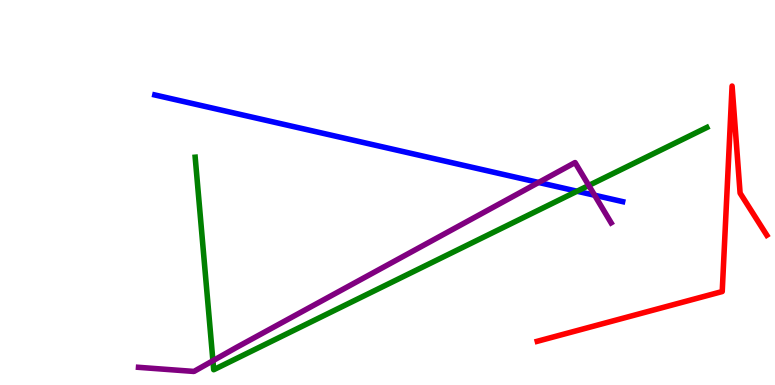[{'lines': ['blue', 'red'], 'intersections': []}, {'lines': ['green', 'red'], 'intersections': []}, {'lines': ['purple', 'red'], 'intersections': []}, {'lines': ['blue', 'green'], 'intersections': [{'x': 7.45, 'y': 5.03}]}, {'lines': ['blue', 'purple'], 'intersections': [{'x': 6.95, 'y': 5.26}, {'x': 7.67, 'y': 4.93}]}, {'lines': ['green', 'purple'], 'intersections': [{'x': 2.75, 'y': 0.63}, {'x': 7.6, 'y': 5.18}]}]